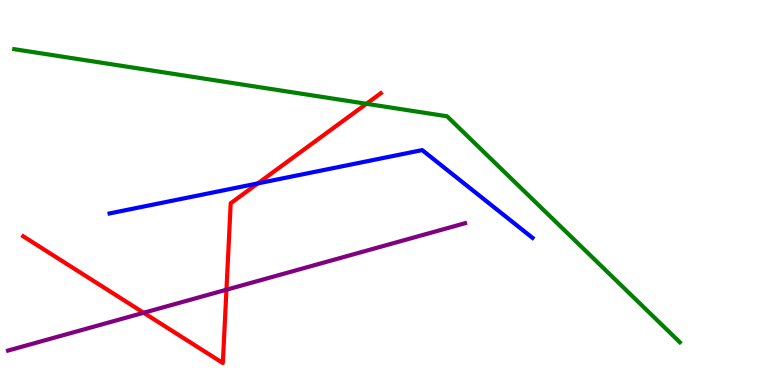[{'lines': ['blue', 'red'], 'intersections': [{'x': 3.33, 'y': 5.24}]}, {'lines': ['green', 'red'], 'intersections': [{'x': 4.73, 'y': 7.3}]}, {'lines': ['purple', 'red'], 'intersections': [{'x': 1.85, 'y': 1.88}, {'x': 2.92, 'y': 2.48}]}, {'lines': ['blue', 'green'], 'intersections': []}, {'lines': ['blue', 'purple'], 'intersections': []}, {'lines': ['green', 'purple'], 'intersections': []}]